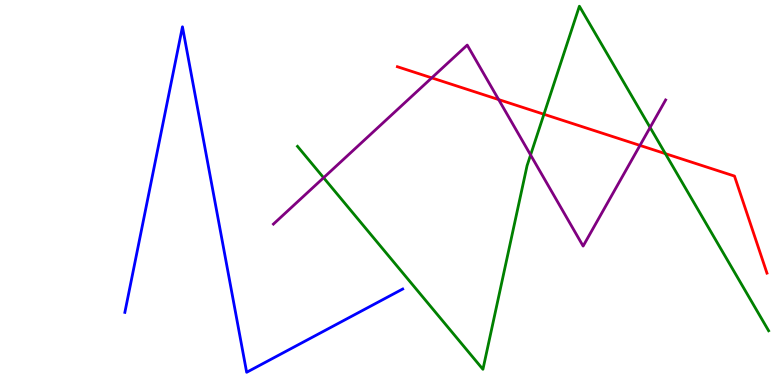[{'lines': ['blue', 'red'], 'intersections': []}, {'lines': ['green', 'red'], 'intersections': [{'x': 7.02, 'y': 7.03}, {'x': 8.59, 'y': 6.01}]}, {'lines': ['purple', 'red'], 'intersections': [{'x': 5.57, 'y': 7.98}, {'x': 6.43, 'y': 7.41}, {'x': 8.26, 'y': 6.22}]}, {'lines': ['blue', 'green'], 'intersections': []}, {'lines': ['blue', 'purple'], 'intersections': []}, {'lines': ['green', 'purple'], 'intersections': [{'x': 4.18, 'y': 5.38}, {'x': 6.85, 'y': 5.98}, {'x': 8.39, 'y': 6.69}]}]